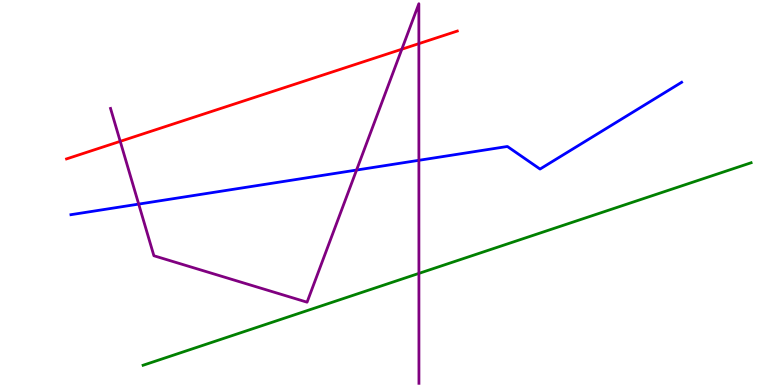[{'lines': ['blue', 'red'], 'intersections': []}, {'lines': ['green', 'red'], 'intersections': []}, {'lines': ['purple', 'red'], 'intersections': [{'x': 1.55, 'y': 6.33}, {'x': 5.18, 'y': 8.72}, {'x': 5.4, 'y': 8.87}]}, {'lines': ['blue', 'green'], 'intersections': []}, {'lines': ['blue', 'purple'], 'intersections': [{'x': 1.79, 'y': 4.7}, {'x': 4.6, 'y': 5.58}, {'x': 5.41, 'y': 5.84}]}, {'lines': ['green', 'purple'], 'intersections': [{'x': 5.41, 'y': 2.9}]}]